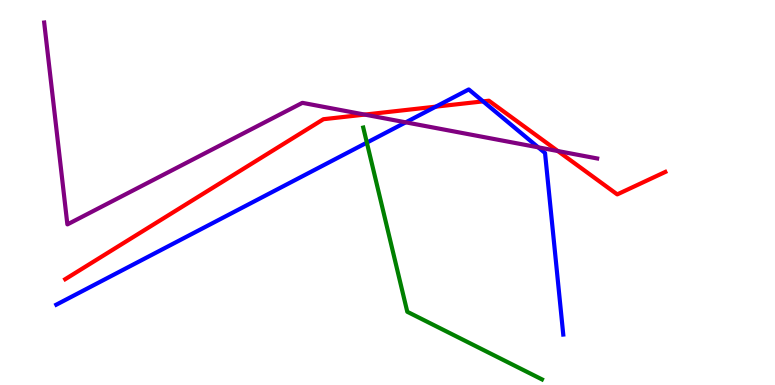[{'lines': ['blue', 'red'], 'intersections': [{'x': 5.62, 'y': 7.23}, {'x': 6.23, 'y': 7.37}]}, {'lines': ['green', 'red'], 'intersections': []}, {'lines': ['purple', 'red'], 'intersections': [{'x': 4.71, 'y': 7.02}, {'x': 7.2, 'y': 6.08}]}, {'lines': ['blue', 'green'], 'intersections': [{'x': 4.73, 'y': 6.3}]}, {'lines': ['blue', 'purple'], 'intersections': [{'x': 5.24, 'y': 6.82}, {'x': 6.94, 'y': 6.17}]}, {'lines': ['green', 'purple'], 'intersections': []}]